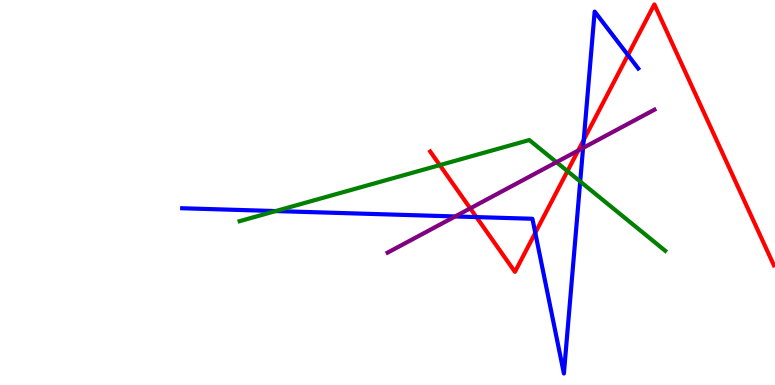[{'lines': ['blue', 'red'], 'intersections': [{'x': 6.15, 'y': 4.36}, {'x': 6.91, 'y': 3.95}, {'x': 7.53, 'y': 6.37}, {'x': 8.1, 'y': 8.57}]}, {'lines': ['green', 'red'], 'intersections': [{'x': 5.67, 'y': 5.71}, {'x': 7.32, 'y': 5.56}]}, {'lines': ['purple', 'red'], 'intersections': [{'x': 6.07, 'y': 4.59}, {'x': 7.46, 'y': 6.09}]}, {'lines': ['blue', 'green'], 'intersections': [{'x': 3.56, 'y': 4.52}, {'x': 7.49, 'y': 5.29}]}, {'lines': ['blue', 'purple'], 'intersections': [{'x': 5.87, 'y': 4.38}, {'x': 7.52, 'y': 6.16}]}, {'lines': ['green', 'purple'], 'intersections': [{'x': 7.18, 'y': 5.79}]}]